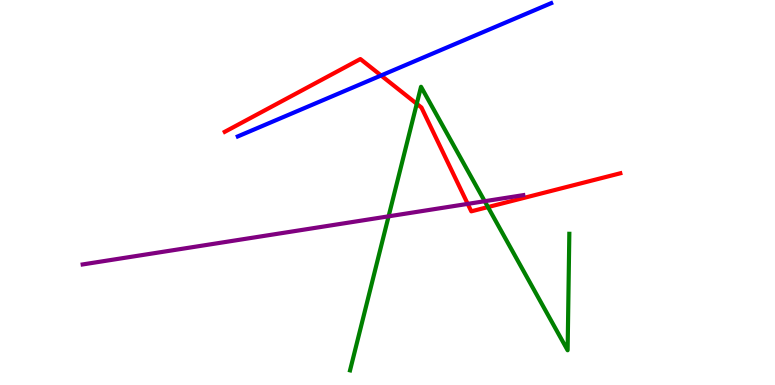[{'lines': ['blue', 'red'], 'intersections': [{'x': 4.92, 'y': 8.04}]}, {'lines': ['green', 'red'], 'intersections': [{'x': 5.38, 'y': 7.3}, {'x': 6.3, 'y': 4.62}]}, {'lines': ['purple', 'red'], 'intersections': [{'x': 6.04, 'y': 4.7}]}, {'lines': ['blue', 'green'], 'intersections': []}, {'lines': ['blue', 'purple'], 'intersections': []}, {'lines': ['green', 'purple'], 'intersections': [{'x': 5.01, 'y': 4.38}, {'x': 6.25, 'y': 4.77}]}]